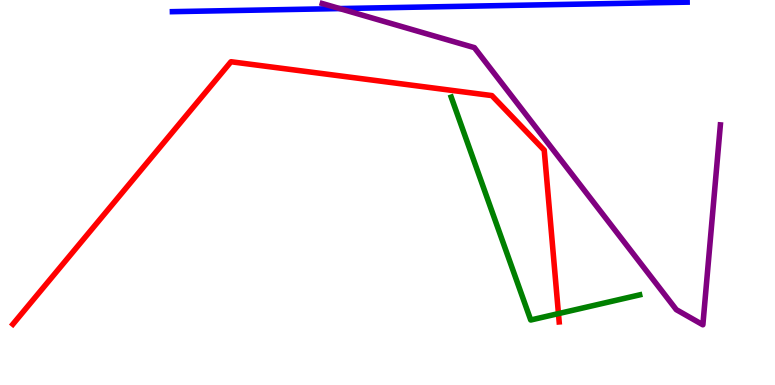[{'lines': ['blue', 'red'], 'intersections': []}, {'lines': ['green', 'red'], 'intersections': [{'x': 7.21, 'y': 1.85}]}, {'lines': ['purple', 'red'], 'intersections': []}, {'lines': ['blue', 'green'], 'intersections': []}, {'lines': ['blue', 'purple'], 'intersections': [{'x': 4.38, 'y': 9.78}]}, {'lines': ['green', 'purple'], 'intersections': []}]